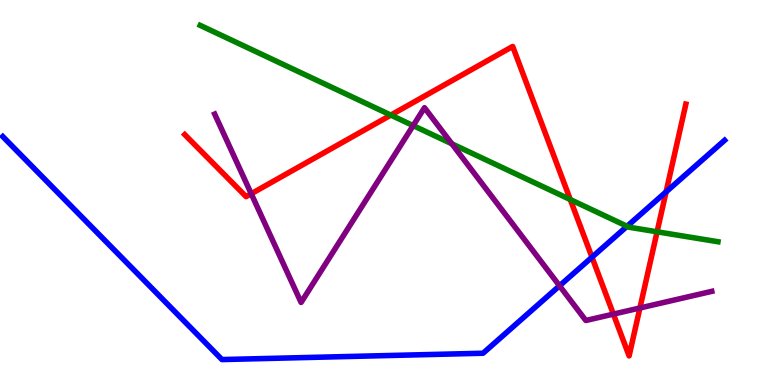[{'lines': ['blue', 'red'], 'intersections': [{'x': 7.64, 'y': 3.32}, {'x': 8.59, 'y': 5.02}]}, {'lines': ['green', 'red'], 'intersections': [{'x': 5.04, 'y': 7.01}, {'x': 7.36, 'y': 4.82}, {'x': 8.48, 'y': 3.98}]}, {'lines': ['purple', 'red'], 'intersections': [{'x': 3.24, 'y': 4.97}, {'x': 7.91, 'y': 1.84}, {'x': 8.26, 'y': 2.0}]}, {'lines': ['blue', 'green'], 'intersections': [{'x': 8.09, 'y': 4.12}]}, {'lines': ['blue', 'purple'], 'intersections': [{'x': 7.22, 'y': 2.58}]}, {'lines': ['green', 'purple'], 'intersections': [{'x': 5.33, 'y': 6.74}, {'x': 5.83, 'y': 6.26}]}]